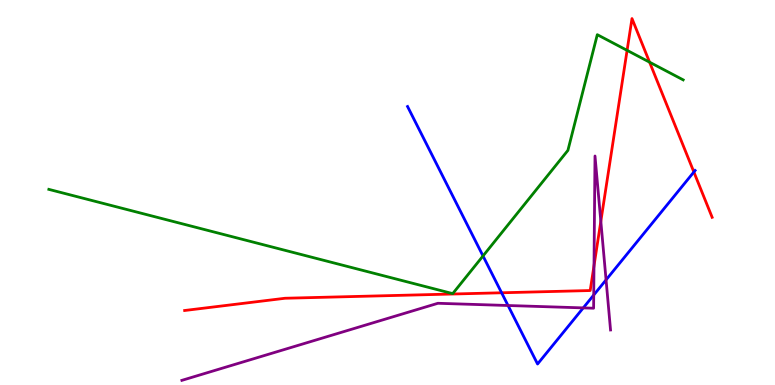[{'lines': ['blue', 'red'], 'intersections': [{'x': 6.47, 'y': 2.4}, {'x': 8.95, 'y': 5.53}]}, {'lines': ['green', 'red'], 'intersections': [{'x': 8.09, 'y': 8.69}, {'x': 8.38, 'y': 8.38}]}, {'lines': ['purple', 'red'], 'intersections': [{'x': 7.66, 'y': 3.1}, {'x': 7.75, 'y': 4.25}]}, {'lines': ['blue', 'green'], 'intersections': [{'x': 6.23, 'y': 3.35}]}, {'lines': ['blue', 'purple'], 'intersections': [{'x': 6.56, 'y': 2.06}, {'x': 7.53, 'y': 2.0}, {'x': 7.66, 'y': 2.34}, {'x': 7.82, 'y': 2.73}]}, {'lines': ['green', 'purple'], 'intersections': []}]